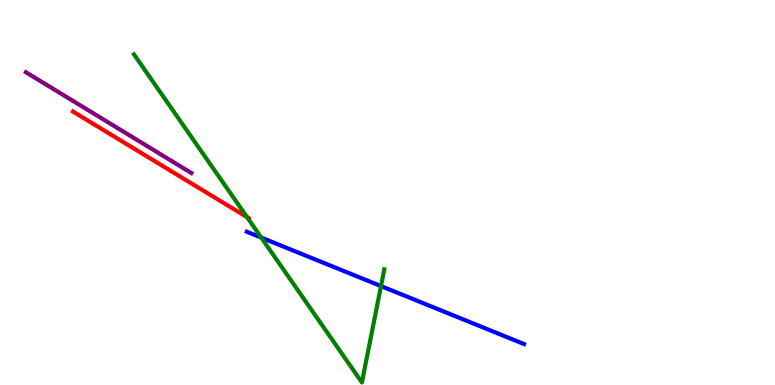[{'lines': ['blue', 'red'], 'intersections': []}, {'lines': ['green', 'red'], 'intersections': [{'x': 3.19, 'y': 4.36}]}, {'lines': ['purple', 'red'], 'intersections': []}, {'lines': ['blue', 'green'], 'intersections': [{'x': 3.37, 'y': 3.83}, {'x': 4.92, 'y': 2.57}]}, {'lines': ['blue', 'purple'], 'intersections': []}, {'lines': ['green', 'purple'], 'intersections': []}]